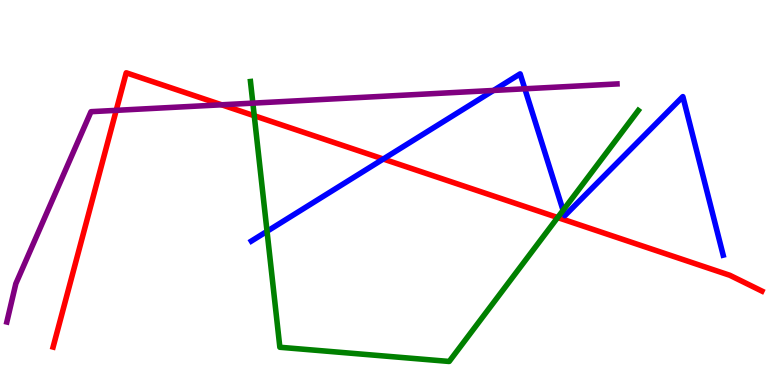[{'lines': ['blue', 'red'], 'intersections': [{'x': 4.95, 'y': 5.87}]}, {'lines': ['green', 'red'], 'intersections': [{'x': 3.28, 'y': 6.99}, {'x': 7.2, 'y': 4.35}]}, {'lines': ['purple', 'red'], 'intersections': [{'x': 1.5, 'y': 7.13}, {'x': 2.86, 'y': 7.28}]}, {'lines': ['blue', 'green'], 'intersections': [{'x': 3.45, 'y': 3.99}, {'x': 7.27, 'y': 4.54}]}, {'lines': ['blue', 'purple'], 'intersections': [{'x': 6.37, 'y': 7.65}, {'x': 6.77, 'y': 7.69}]}, {'lines': ['green', 'purple'], 'intersections': [{'x': 3.26, 'y': 7.32}]}]